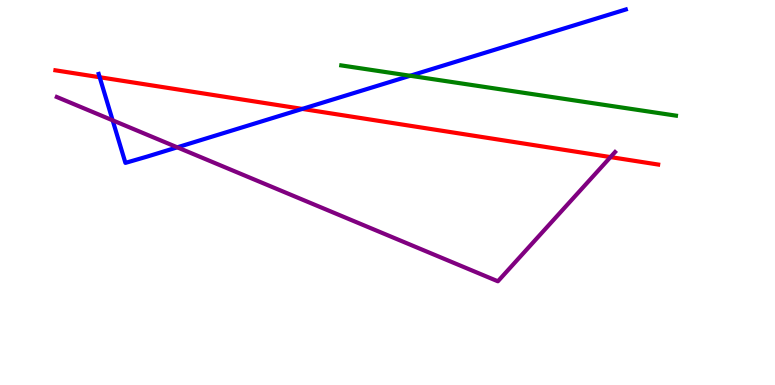[{'lines': ['blue', 'red'], 'intersections': [{'x': 1.29, 'y': 7.99}, {'x': 3.9, 'y': 7.17}]}, {'lines': ['green', 'red'], 'intersections': []}, {'lines': ['purple', 'red'], 'intersections': [{'x': 7.88, 'y': 5.92}]}, {'lines': ['blue', 'green'], 'intersections': [{'x': 5.29, 'y': 8.03}]}, {'lines': ['blue', 'purple'], 'intersections': [{'x': 1.45, 'y': 6.87}, {'x': 2.29, 'y': 6.17}]}, {'lines': ['green', 'purple'], 'intersections': []}]